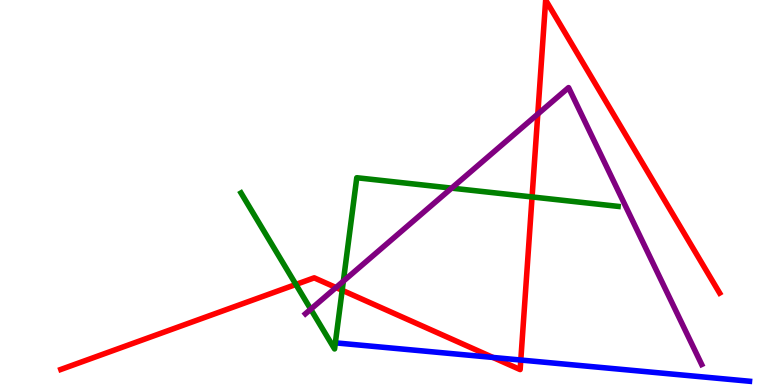[{'lines': ['blue', 'red'], 'intersections': [{'x': 6.36, 'y': 0.716}, {'x': 6.72, 'y': 0.648}]}, {'lines': ['green', 'red'], 'intersections': [{'x': 3.82, 'y': 2.61}, {'x': 4.42, 'y': 2.46}, {'x': 6.87, 'y': 4.88}]}, {'lines': ['purple', 'red'], 'intersections': [{'x': 4.34, 'y': 2.53}, {'x': 6.94, 'y': 7.04}]}, {'lines': ['blue', 'green'], 'intersections': []}, {'lines': ['blue', 'purple'], 'intersections': []}, {'lines': ['green', 'purple'], 'intersections': [{'x': 4.01, 'y': 1.97}, {'x': 4.43, 'y': 2.7}, {'x': 5.83, 'y': 5.11}]}]